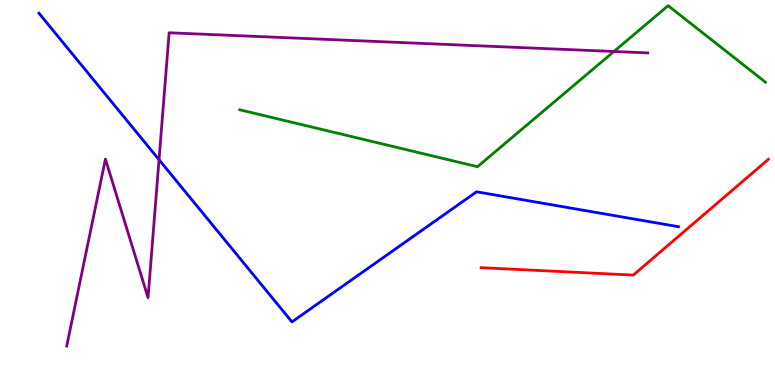[{'lines': ['blue', 'red'], 'intersections': []}, {'lines': ['green', 'red'], 'intersections': []}, {'lines': ['purple', 'red'], 'intersections': []}, {'lines': ['blue', 'green'], 'intersections': []}, {'lines': ['blue', 'purple'], 'intersections': [{'x': 2.05, 'y': 5.85}]}, {'lines': ['green', 'purple'], 'intersections': [{'x': 7.92, 'y': 8.66}]}]